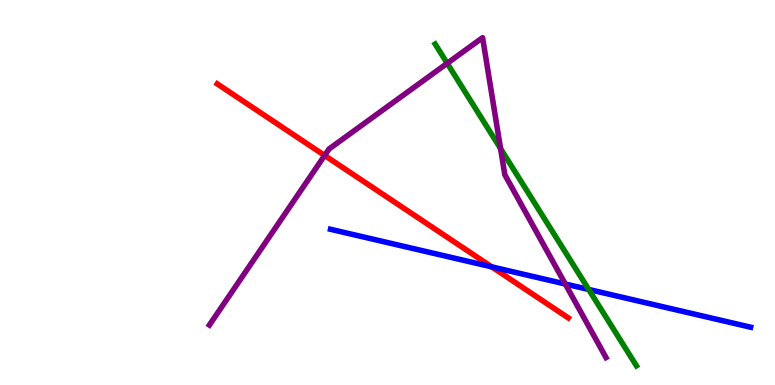[{'lines': ['blue', 'red'], 'intersections': [{'x': 6.35, 'y': 3.07}]}, {'lines': ['green', 'red'], 'intersections': []}, {'lines': ['purple', 'red'], 'intersections': [{'x': 4.19, 'y': 5.96}]}, {'lines': ['blue', 'green'], 'intersections': [{'x': 7.6, 'y': 2.48}]}, {'lines': ['blue', 'purple'], 'intersections': [{'x': 7.29, 'y': 2.62}]}, {'lines': ['green', 'purple'], 'intersections': [{'x': 5.77, 'y': 8.36}, {'x': 6.46, 'y': 6.14}]}]